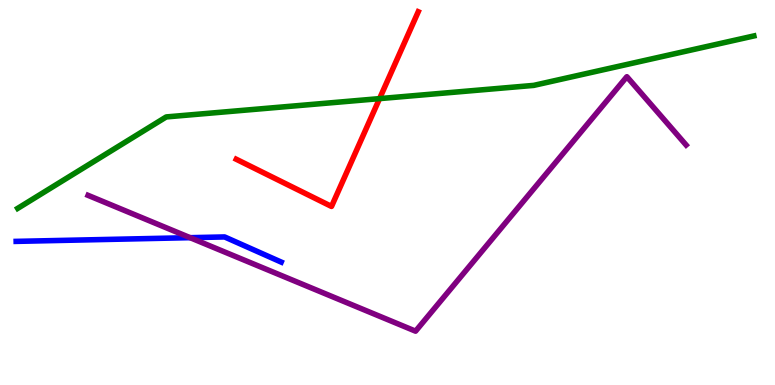[{'lines': ['blue', 'red'], 'intersections': []}, {'lines': ['green', 'red'], 'intersections': [{'x': 4.9, 'y': 7.44}]}, {'lines': ['purple', 'red'], 'intersections': []}, {'lines': ['blue', 'green'], 'intersections': []}, {'lines': ['blue', 'purple'], 'intersections': [{'x': 2.45, 'y': 3.83}]}, {'lines': ['green', 'purple'], 'intersections': []}]